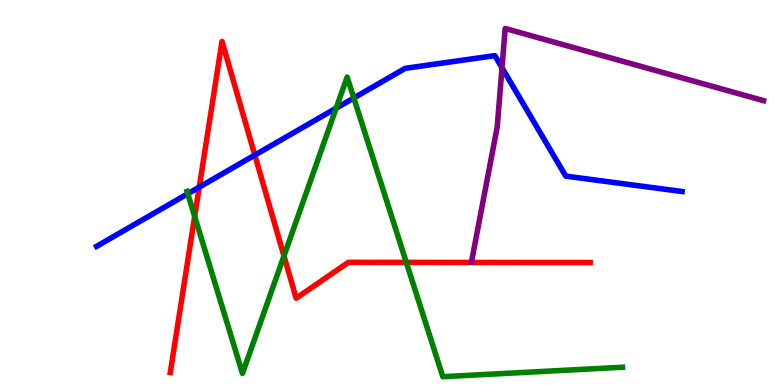[{'lines': ['blue', 'red'], 'intersections': [{'x': 2.57, 'y': 5.14}, {'x': 3.29, 'y': 5.97}]}, {'lines': ['green', 'red'], 'intersections': [{'x': 2.51, 'y': 4.38}, {'x': 3.66, 'y': 3.35}, {'x': 5.24, 'y': 3.18}]}, {'lines': ['purple', 'red'], 'intersections': []}, {'lines': ['blue', 'green'], 'intersections': [{'x': 2.42, 'y': 4.97}, {'x': 4.34, 'y': 7.19}, {'x': 4.57, 'y': 7.45}]}, {'lines': ['blue', 'purple'], 'intersections': [{'x': 6.48, 'y': 8.24}]}, {'lines': ['green', 'purple'], 'intersections': []}]